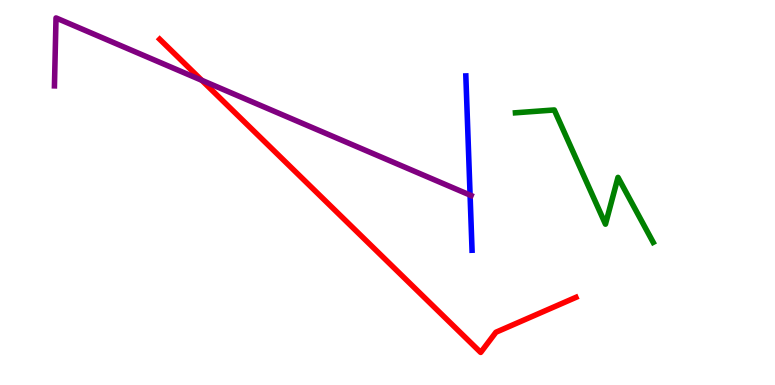[{'lines': ['blue', 'red'], 'intersections': []}, {'lines': ['green', 'red'], 'intersections': []}, {'lines': ['purple', 'red'], 'intersections': [{'x': 2.6, 'y': 7.91}]}, {'lines': ['blue', 'green'], 'intersections': []}, {'lines': ['blue', 'purple'], 'intersections': [{'x': 6.07, 'y': 4.93}]}, {'lines': ['green', 'purple'], 'intersections': []}]